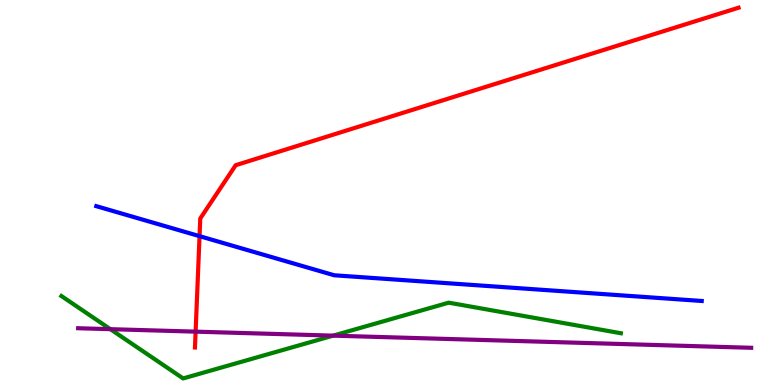[{'lines': ['blue', 'red'], 'intersections': [{'x': 2.57, 'y': 3.87}]}, {'lines': ['green', 'red'], 'intersections': []}, {'lines': ['purple', 'red'], 'intersections': [{'x': 2.52, 'y': 1.39}]}, {'lines': ['blue', 'green'], 'intersections': []}, {'lines': ['blue', 'purple'], 'intersections': []}, {'lines': ['green', 'purple'], 'intersections': [{'x': 1.42, 'y': 1.45}, {'x': 4.3, 'y': 1.28}]}]